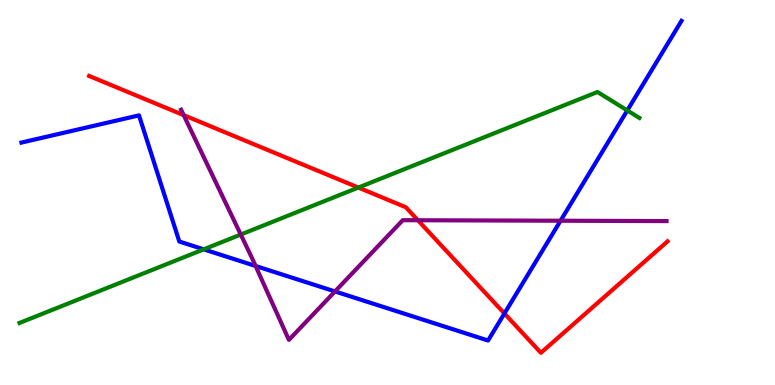[{'lines': ['blue', 'red'], 'intersections': [{'x': 6.51, 'y': 1.86}]}, {'lines': ['green', 'red'], 'intersections': [{'x': 4.62, 'y': 5.13}]}, {'lines': ['purple', 'red'], 'intersections': [{'x': 2.37, 'y': 7.01}, {'x': 5.39, 'y': 4.28}]}, {'lines': ['blue', 'green'], 'intersections': [{'x': 2.63, 'y': 3.52}, {'x': 8.09, 'y': 7.13}]}, {'lines': ['blue', 'purple'], 'intersections': [{'x': 3.3, 'y': 3.09}, {'x': 4.32, 'y': 2.43}, {'x': 7.23, 'y': 4.27}]}, {'lines': ['green', 'purple'], 'intersections': [{'x': 3.11, 'y': 3.91}]}]